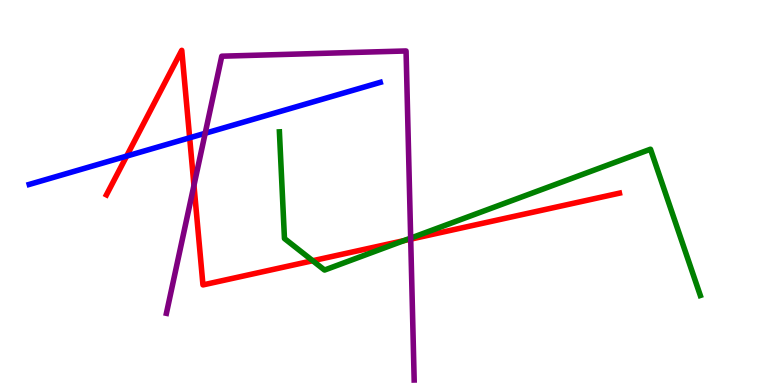[{'lines': ['blue', 'red'], 'intersections': [{'x': 1.63, 'y': 5.95}, {'x': 2.45, 'y': 6.42}]}, {'lines': ['green', 'red'], 'intersections': [{'x': 4.03, 'y': 3.23}, {'x': 5.21, 'y': 3.75}]}, {'lines': ['purple', 'red'], 'intersections': [{'x': 2.5, 'y': 5.19}, {'x': 5.3, 'y': 3.79}]}, {'lines': ['blue', 'green'], 'intersections': []}, {'lines': ['blue', 'purple'], 'intersections': [{'x': 2.65, 'y': 6.54}]}, {'lines': ['green', 'purple'], 'intersections': [{'x': 5.3, 'y': 3.82}]}]